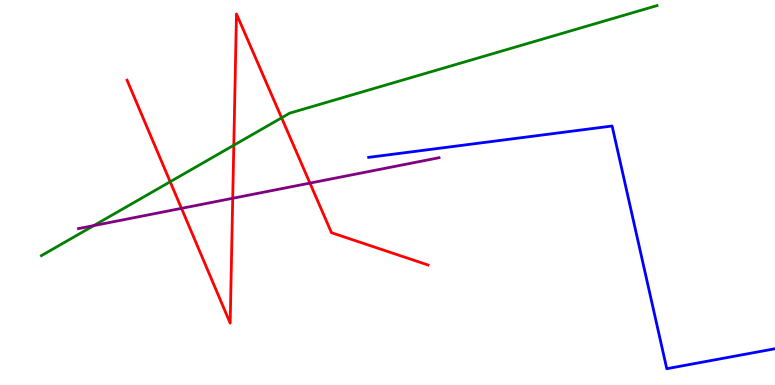[{'lines': ['blue', 'red'], 'intersections': []}, {'lines': ['green', 'red'], 'intersections': [{'x': 2.2, 'y': 5.28}, {'x': 3.02, 'y': 6.23}, {'x': 3.63, 'y': 6.94}]}, {'lines': ['purple', 'red'], 'intersections': [{'x': 2.34, 'y': 4.59}, {'x': 3.0, 'y': 4.85}, {'x': 4.0, 'y': 5.24}]}, {'lines': ['blue', 'green'], 'intersections': []}, {'lines': ['blue', 'purple'], 'intersections': []}, {'lines': ['green', 'purple'], 'intersections': [{'x': 1.21, 'y': 4.14}]}]